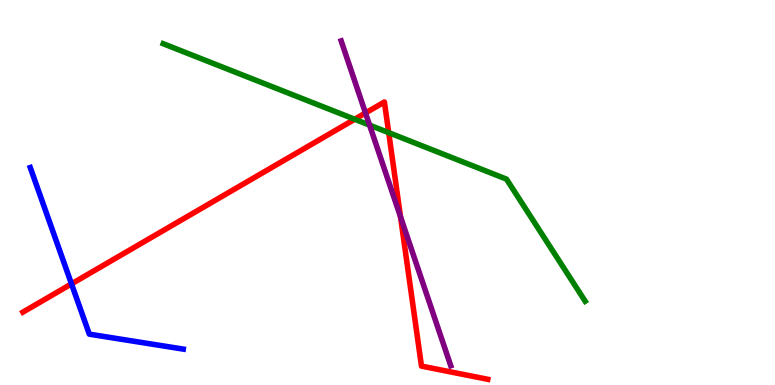[{'lines': ['blue', 'red'], 'intersections': [{'x': 0.923, 'y': 2.63}]}, {'lines': ['green', 'red'], 'intersections': [{'x': 4.58, 'y': 6.9}, {'x': 5.02, 'y': 6.55}]}, {'lines': ['purple', 'red'], 'intersections': [{'x': 4.72, 'y': 7.07}, {'x': 5.17, 'y': 4.37}]}, {'lines': ['blue', 'green'], 'intersections': []}, {'lines': ['blue', 'purple'], 'intersections': []}, {'lines': ['green', 'purple'], 'intersections': [{'x': 4.77, 'y': 6.75}]}]